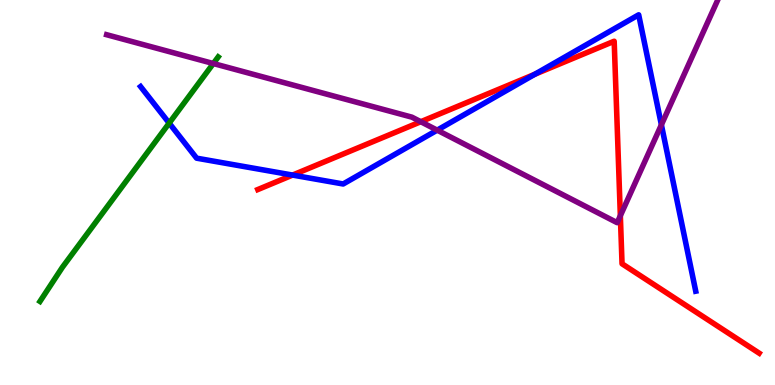[{'lines': ['blue', 'red'], 'intersections': [{'x': 3.78, 'y': 5.45}, {'x': 6.9, 'y': 8.07}]}, {'lines': ['green', 'red'], 'intersections': []}, {'lines': ['purple', 'red'], 'intersections': [{'x': 5.43, 'y': 6.84}, {'x': 8.0, 'y': 4.4}]}, {'lines': ['blue', 'green'], 'intersections': [{'x': 2.18, 'y': 6.8}]}, {'lines': ['blue', 'purple'], 'intersections': [{'x': 5.64, 'y': 6.62}, {'x': 8.53, 'y': 6.76}]}, {'lines': ['green', 'purple'], 'intersections': [{'x': 2.75, 'y': 8.35}]}]